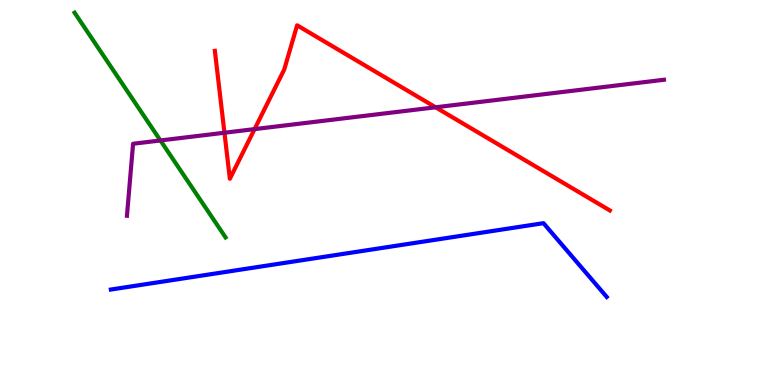[{'lines': ['blue', 'red'], 'intersections': []}, {'lines': ['green', 'red'], 'intersections': []}, {'lines': ['purple', 'red'], 'intersections': [{'x': 2.9, 'y': 6.55}, {'x': 3.28, 'y': 6.65}, {'x': 5.62, 'y': 7.21}]}, {'lines': ['blue', 'green'], 'intersections': []}, {'lines': ['blue', 'purple'], 'intersections': []}, {'lines': ['green', 'purple'], 'intersections': [{'x': 2.07, 'y': 6.35}]}]